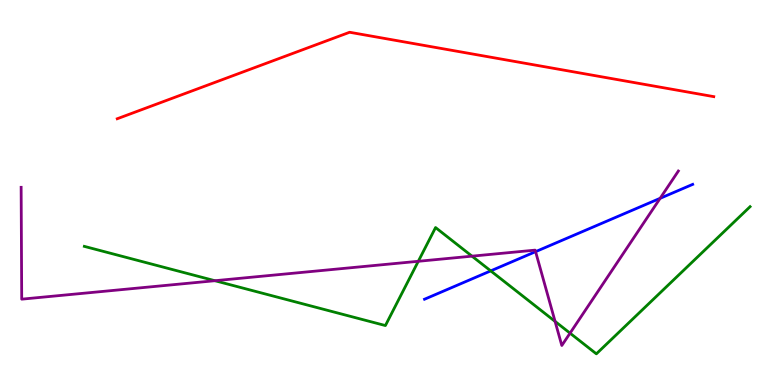[{'lines': ['blue', 'red'], 'intersections': []}, {'lines': ['green', 'red'], 'intersections': []}, {'lines': ['purple', 'red'], 'intersections': []}, {'lines': ['blue', 'green'], 'intersections': [{'x': 6.33, 'y': 2.96}]}, {'lines': ['blue', 'purple'], 'intersections': [{'x': 6.91, 'y': 3.46}, {'x': 8.52, 'y': 4.85}]}, {'lines': ['green', 'purple'], 'intersections': [{'x': 2.77, 'y': 2.71}, {'x': 5.4, 'y': 3.21}, {'x': 6.09, 'y': 3.35}, {'x': 7.16, 'y': 1.65}, {'x': 7.36, 'y': 1.35}]}]